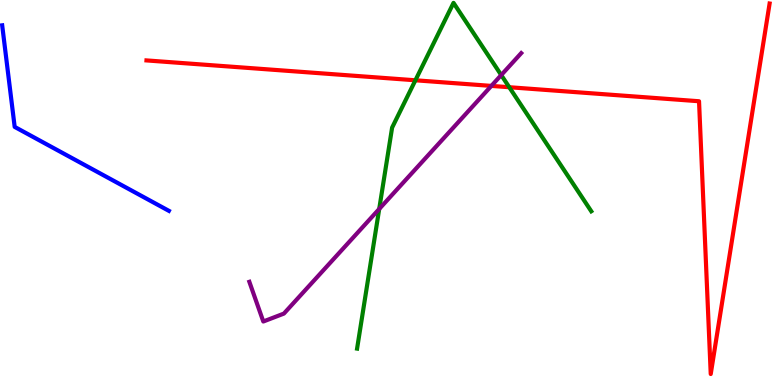[{'lines': ['blue', 'red'], 'intersections': []}, {'lines': ['green', 'red'], 'intersections': [{'x': 5.36, 'y': 7.91}, {'x': 6.57, 'y': 7.73}]}, {'lines': ['purple', 'red'], 'intersections': [{'x': 6.34, 'y': 7.77}]}, {'lines': ['blue', 'green'], 'intersections': []}, {'lines': ['blue', 'purple'], 'intersections': []}, {'lines': ['green', 'purple'], 'intersections': [{'x': 4.89, 'y': 4.57}, {'x': 6.47, 'y': 8.05}]}]